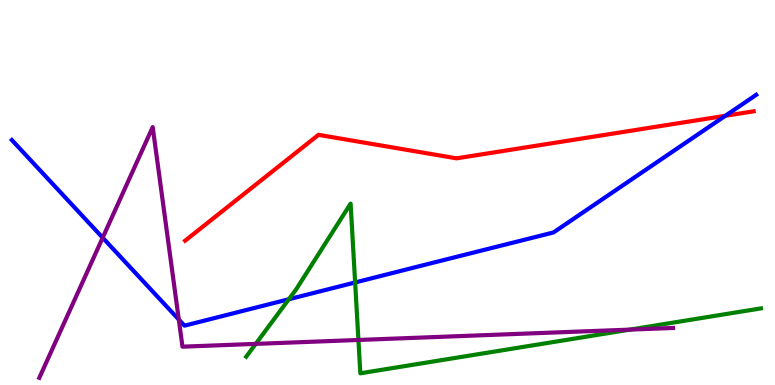[{'lines': ['blue', 'red'], 'intersections': [{'x': 9.36, 'y': 6.99}]}, {'lines': ['green', 'red'], 'intersections': []}, {'lines': ['purple', 'red'], 'intersections': []}, {'lines': ['blue', 'green'], 'intersections': [{'x': 3.73, 'y': 2.23}, {'x': 4.58, 'y': 2.66}]}, {'lines': ['blue', 'purple'], 'intersections': [{'x': 1.32, 'y': 3.83}, {'x': 2.31, 'y': 1.7}]}, {'lines': ['green', 'purple'], 'intersections': [{'x': 3.3, 'y': 1.07}, {'x': 4.62, 'y': 1.17}, {'x': 8.13, 'y': 1.44}]}]